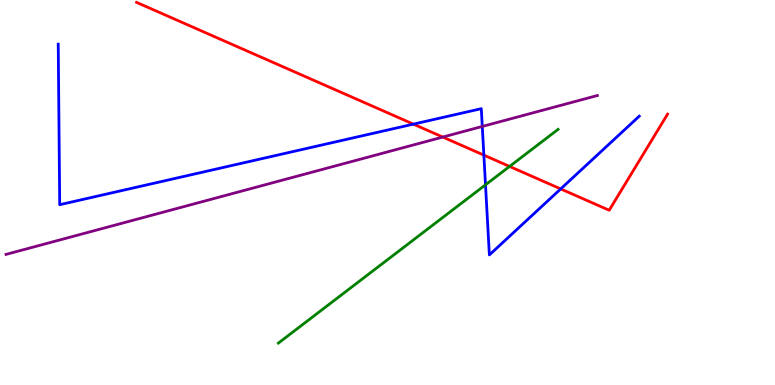[{'lines': ['blue', 'red'], 'intersections': [{'x': 5.33, 'y': 6.78}, {'x': 6.24, 'y': 5.97}, {'x': 7.23, 'y': 5.09}]}, {'lines': ['green', 'red'], 'intersections': [{'x': 6.58, 'y': 5.68}]}, {'lines': ['purple', 'red'], 'intersections': [{'x': 5.71, 'y': 6.44}]}, {'lines': ['blue', 'green'], 'intersections': [{'x': 6.26, 'y': 5.2}]}, {'lines': ['blue', 'purple'], 'intersections': [{'x': 6.22, 'y': 6.72}]}, {'lines': ['green', 'purple'], 'intersections': []}]